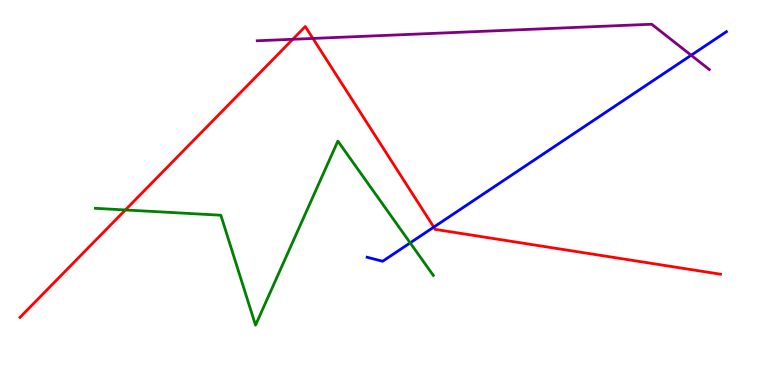[{'lines': ['blue', 'red'], 'intersections': [{'x': 5.6, 'y': 4.1}]}, {'lines': ['green', 'red'], 'intersections': [{'x': 1.62, 'y': 4.55}]}, {'lines': ['purple', 'red'], 'intersections': [{'x': 3.78, 'y': 8.98}, {'x': 4.04, 'y': 9.0}]}, {'lines': ['blue', 'green'], 'intersections': [{'x': 5.29, 'y': 3.69}]}, {'lines': ['blue', 'purple'], 'intersections': [{'x': 8.92, 'y': 8.56}]}, {'lines': ['green', 'purple'], 'intersections': []}]